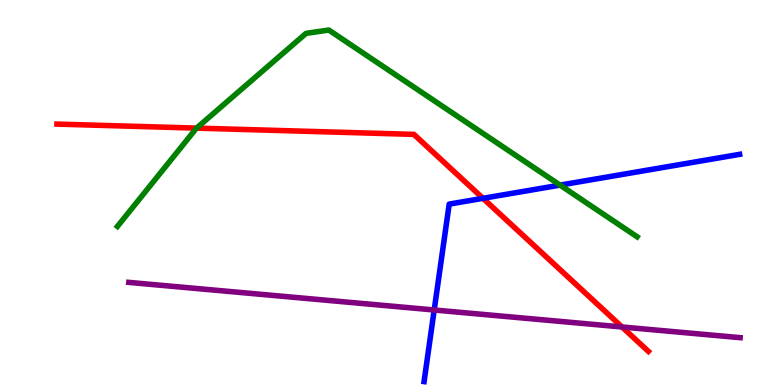[{'lines': ['blue', 'red'], 'intersections': [{'x': 6.23, 'y': 4.85}]}, {'lines': ['green', 'red'], 'intersections': [{'x': 2.54, 'y': 6.67}]}, {'lines': ['purple', 'red'], 'intersections': [{'x': 8.03, 'y': 1.51}]}, {'lines': ['blue', 'green'], 'intersections': [{'x': 7.23, 'y': 5.19}]}, {'lines': ['blue', 'purple'], 'intersections': [{'x': 5.6, 'y': 1.95}]}, {'lines': ['green', 'purple'], 'intersections': []}]